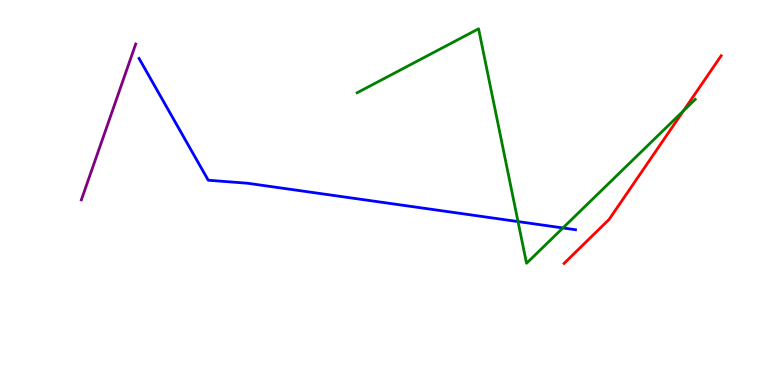[{'lines': ['blue', 'red'], 'intersections': []}, {'lines': ['green', 'red'], 'intersections': [{'x': 8.82, 'y': 7.12}]}, {'lines': ['purple', 'red'], 'intersections': []}, {'lines': ['blue', 'green'], 'intersections': [{'x': 6.68, 'y': 4.24}, {'x': 7.26, 'y': 4.08}]}, {'lines': ['blue', 'purple'], 'intersections': []}, {'lines': ['green', 'purple'], 'intersections': []}]